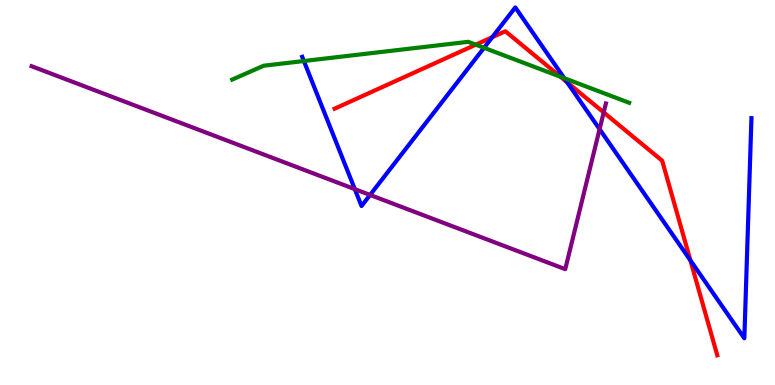[{'lines': ['blue', 'red'], 'intersections': [{'x': 6.35, 'y': 9.03}, {'x': 7.32, 'y': 7.87}, {'x': 8.91, 'y': 3.24}]}, {'lines': ['green', 'red'], 'intersections': [{'x': 6.14, 'y': 8.84}, {'x': 7.23, 'y': 8.01}]}, {'lines': ['purple', 'red'], 'intersections': [{'x': 7.79, 'y': 7.08}]}, {'lines': ['blue', 'green'], 'intersections': [{'x': 3.92, 'y': 8.41}, {'x': 6.25, 'y': 8.76}, {'x': 7.28, 'y': 7.97}]}, {'lines': ['blue', 'purple'], 'intersections': [{'x': 4.58, 'y': 5.09}, {'x': 4.78, 'y': 4.94}, {'x': 7.74, 'y': 6.64}]}, {'lines': ['green', 'purple'], 'intersections': []}]